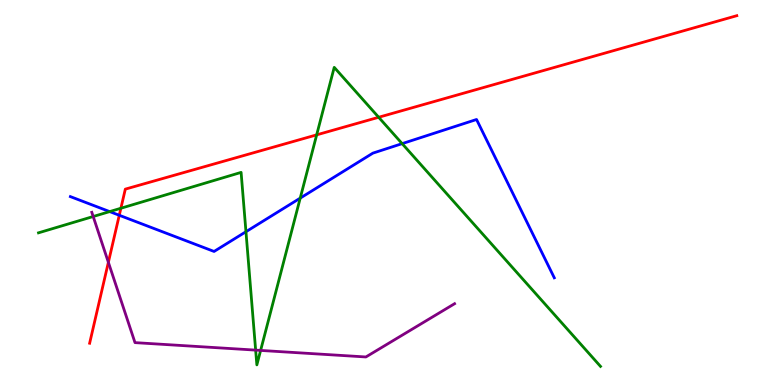[{'lines': ['blue', 'red'], 'intersections': [{'x': 1.54, 'y': 4.41}]}, {'lines': ['green', 'red'], 'intersections': [{'x': 1.56, 'y': 4.59}, {'x': 4.09, 'y': 6.5}, {'x': 4.89, 'y': 6.95}]}, {'lines': ['purple', 'red'], 'intersections': [{'x': 1.4, 'y': 3.19}]}, {'lines': ['blue', 'green'], 'intersections': [{'x': 1.42, 'y': 4.5}, {'x': 3.17, 'y': 3.98}, {'x': 3.87, 'y': 4.85}, {'x': 5.19, 'y': 6.27}]}, {'lines': ['blue', 'purple'], 'intersections': []}, {'lines': ['green', 'purple'], 'intersections': [{'x': 1.2, 'y': 4.38}, {'x': 3.3, 'y': 0.906}, {'x': 3.36, 'y': 0.898}]}]